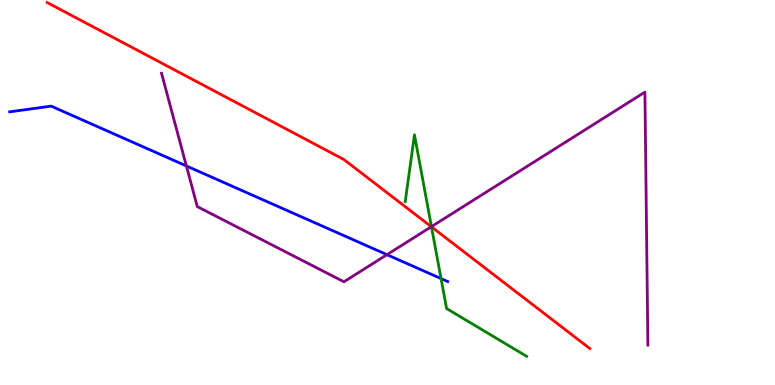[{'lines': ['blue', 'red'], 'intersections': []}, {'lines': ['green', 'red'], 'intersections': [{'x': 5.57, 'y': 4.11}]}, {'lines': ['purple', 'red'], 'intersections': [{'x': 5.57, 'y': 4.11}]}, {'lines': ['blue', 'green'], 'intersections': [{'x': 5.69, 'y': 2.76}]}, {'lines': ['blue', 'purple'], 'intersections': [{'x': 2.4, 'y': 5.69}, {'x': 4.99, 'y': 3.39}]}, {'lines': ['green', 'purple'], 'intersections': [{'x': 5.57, 'y': 4.11}]}]